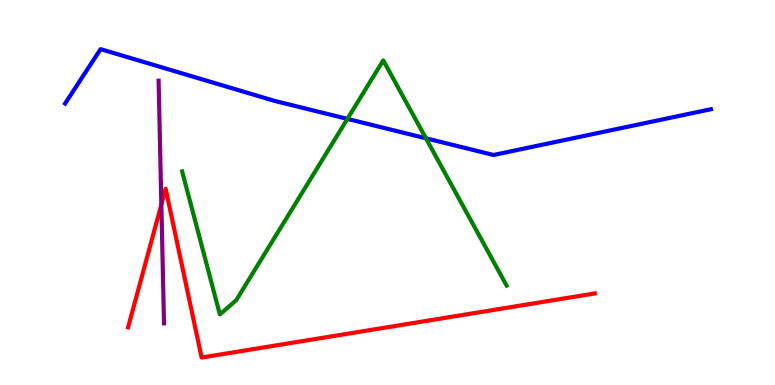[{'lines': ['blue', 'red'], 'intersections': []}, {'lines': ['green', 'red'], 'intersections': []}, {'lines': ['purple', 'red'], 'intersections': [{'x': 2.08, 'y': 4.69}]}, {'lines': ['blue', 'green'], 'intersections': [{'x': 4.48, 'y': 6.91}, {'x': 5.5, 'y': 6.41}]}, {'lines': ['blue', 'purple'], 'intersections': []}, {'lines': ['green', 'purple'], 'intersections': []}]